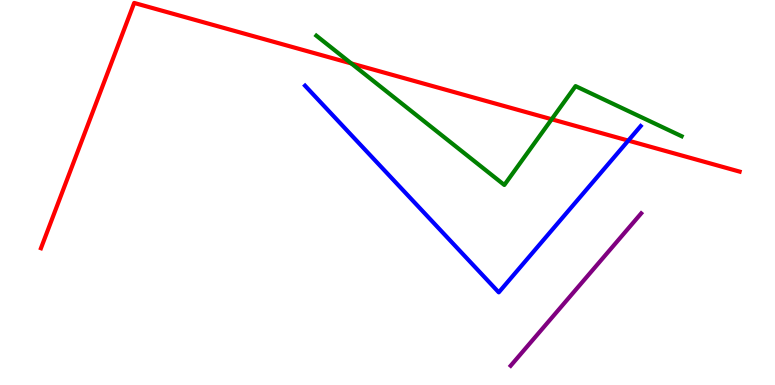[{'lines': ['blue', 'red'], 'intersections': [{'x': 8.11, 'y': 6.35}]}, {'lines': ['green', 'red'], 'intersections': [{'x': 4.53, 'y': 8.35}, {'x': 7.12, 'y': 6.9}]}, {'lines': ['purple', 'red'], 'intersections': []}, {'lines': ['blue', 'green'], 'intersections': []}, {'lines': ['blue', 'purple'], 'intersections': []}, {'lines': ['green', 'purple'], 'intersections': []}]